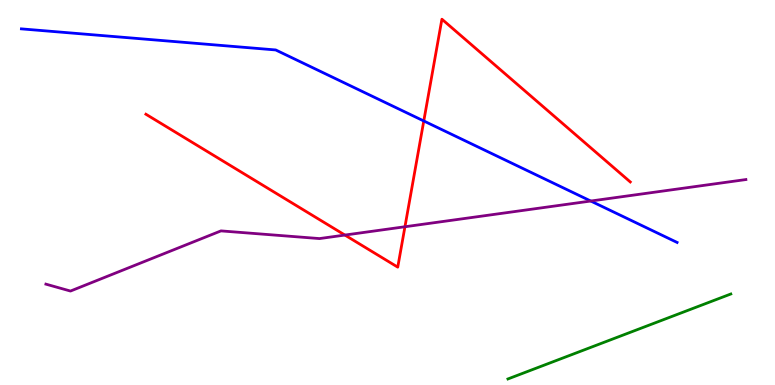[{'lines': ['blue', 'red'], 'intersections': [{'x': 5.47, 'y': 6.86}]}, {'lines': ['green', 'red'], 'intersections': []}, {'lines': ['purple', 'red'], 'intersections': [{'x': 4.45, 'y': 3.89}, {'x': 5.23, 'y': 4.11}]}, {'lines': ['blue', 'green'], 'intersections': []}, {'lines': ['blue', 'purple'], 'intersections': [{'x': 7.62, 'y': 4.78}]}, {'lines': ['green', 'purple'], 'intersections': []}]